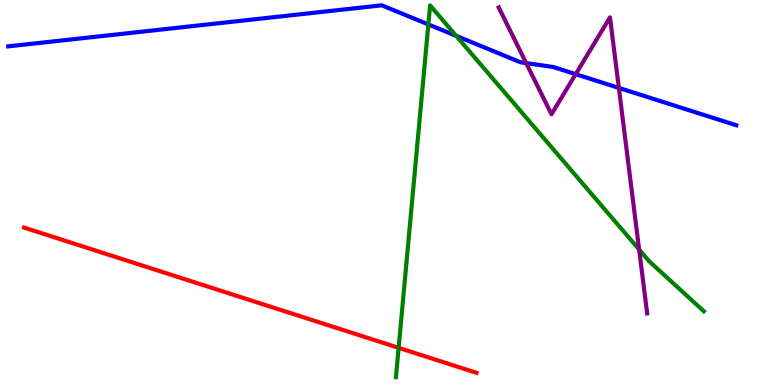[{'lines': ['blue', 'red'], 'intersections': []}, {'lines': ['green', 'red'], 'intersections': [{'x': 5.14, 'y': 0.966}]}, {'lines': ['purple', 'red'], 'intersections': []}, {'lines': ['blue', 'green'], 'intersections': [{'x': 5.53, 'y': 9.37}, {'x': 5.89, 'y': 9.07}]}, {'lines': ['blue', 'purple'], 'intersections': [{'x': 6.79, 'y': 8.36}, {'x': 7.43, 'y': 8.07}, {'x': 7.99, 'y': 7.72}]}, {'lines': ['green', 'purple'], 'intersections': [{'x': 8.25, 'y': 3.52}]}]